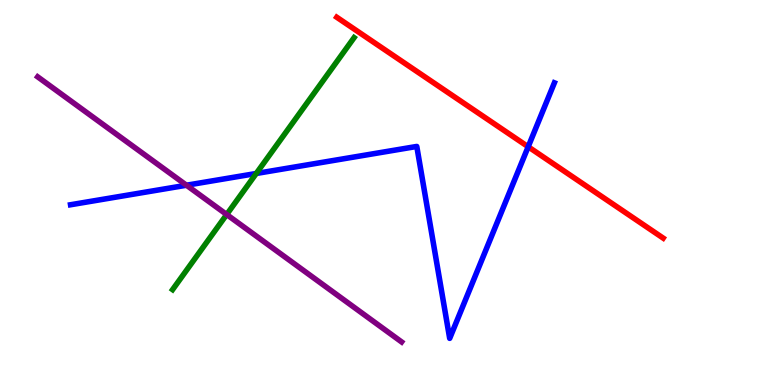[{'lines': ['blue', 'red'], 'intersections': [{'x': 6.82, 'y': 6.19}]}, {'lines': ['green', 'red'], 'intersections': []}, {'lines': ['purple', 'red'], 'intersections': []}, {'lines': ['blue', 'green'], 'intersections': [{'x': 3.31, 'y': 5.49}]}, {'lines': ['blue', 'purple'], 'intersections': [{'x': 2.41, 'y': 5.19}]}, {'lines': ['green', 'purple'], 'intersections': [{'x': 2.92, 'y': 4.43}]}]